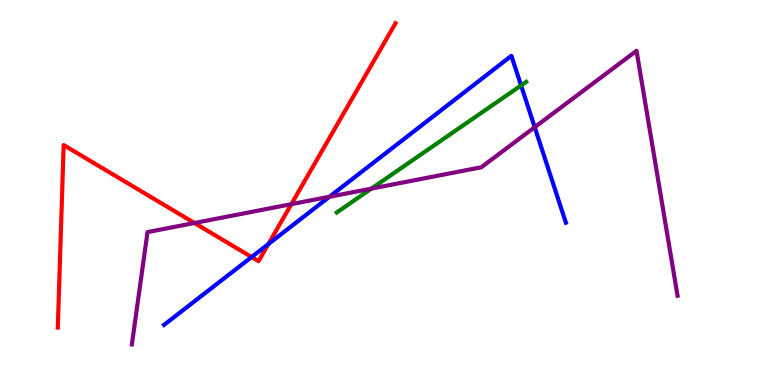[{'lines': ['blue', 'red'], 'intersections': [{'x': 3.25, 'y': 3.32}, {'x': 3.46, 'y': 3.66}]}, {'lines': ['green', 'red'], 'intersections': []}, {'lines': ['purple', 'red'], 'intersections': [{'x': 2.51, 'y': 4.21}, {'x': 3.76, 'y': 4.7}]}, {'lines': ['blue', 'green'], 'intersections': [{'x': 6.72, 'y': 7.78}]}, {'lines': ['blue', 'purple'], 'intersections': [{'x': 4.25, 'y': 4.89}, {'x': 6.9, 'y': 6.7}]}, {'lines': ['green', 'purple'], 'intersections': [{'x': 4.79, 'y': 5.1}]}]